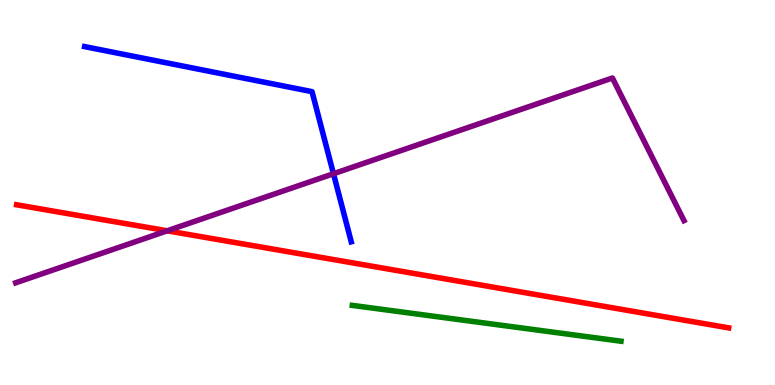[{'lines': ['blue', 'red'], 'intersections': []}, {'lines': ['green', 'red'], 'intersections': []}, {'lines': ['purple', 'red'], 'intersections': [{'x': 2.16, 'y': 4.01}]}, {'lines': ['blue', 'green'], 'intersections': []}, {'lines': ['blue', 'purple'], 'intersections': [{'x': 4.3, 'y': 5.49}]}, {'lines': ['green', 'purple'], 'intersections': []}]